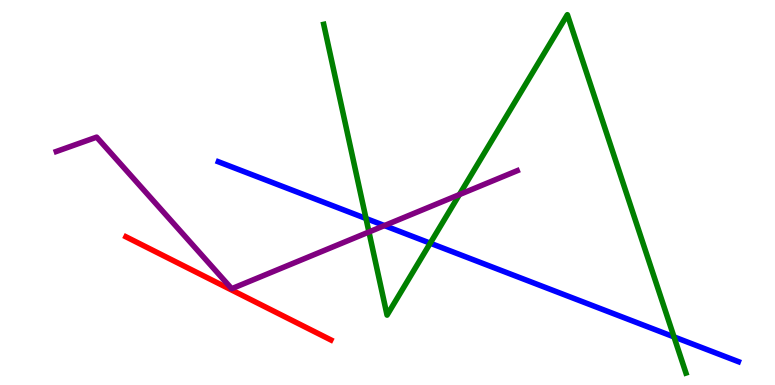[{'lines': ['blue', 'red'], 'intersections': []}, {'lines': ['green', 'red'], 'intersections': []}, {'lines': ['purple', 'red'], 'intersections': []}, {'lines': ['blue', 'green'], 'intersections': [{'x': 4.72, 'y': 4.32}, {'x': 5.55, 'y': 3.68}, {'x': 8.7, 'y': 1.25}]}, {'lines': ['blue', 'purple'], 'intersections': [{'x': 4.96, 'y': 4.14}]}, {'lines': ['green', 'purple'], 'intersections': [{'x': 4.76, 'y': 3.97}, {'x': 5.93, 'y': 4.95}]}]